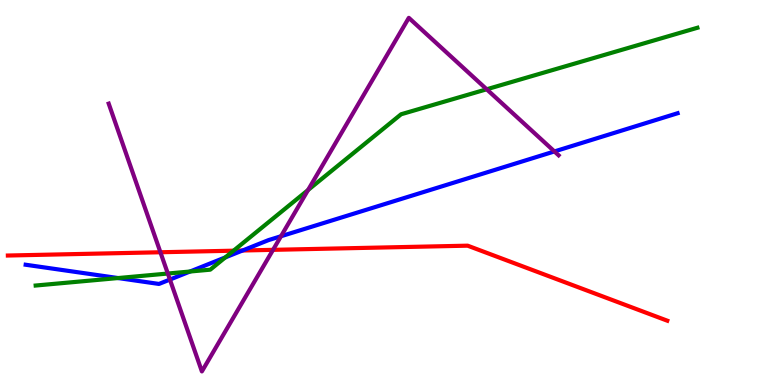[{'lines': ['blue', 'red'], 'intersections': [{'x': 3.13, 'y': 3.49}]}, {'lines': ['green', 'red'], 'intersections': [{'x': 3.01, 'y': 3.49}]}, {'lines': ['purple', 'red'], 'intersections': [{'x': 2.07, 'y': 3.45}, {'x': 3.52, 'y': 3.51}]}, {'lines': ['blue', 'green'], 'intersections': [{'x': 1.52, 'y': 2.78}, {'x': 2.45, 'y': 2.95}, {'x': 2.91, 'y': 3.31}]}, {'lines': ['blue', 'purple'], 'intersections': [{'x': 2.19, 'y': 2.74}, {'x': 3.63, 'y': 3.86}, {'x': 7.15, 'y': 6.07}]}, {'lines': ['green', 'purple'], 'intersections': [{'x': 2.17, 'y': 2.9}, {'x': 3.97, 'y': 5.06}, {'x': 6.28, 'y': 7.68}]}]